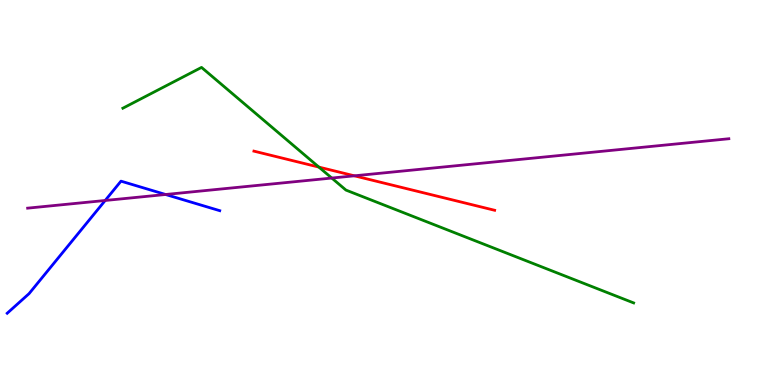[{'lines': ['blue', 'red'], 'intersections': []}, {'lines': ['green', 'red'], 'intersections': [{'x': 4.11, 'y': 5.66}]}, {'lines': ['purple', 'red'], 'intersections': [{'x': 4.57, 'y': 5.43}]}, {'lines': ['blue', 'green'], 'intersections': []}, {'lines': ['blue', 'purple'], 'intersections': [{'x': 1.36, 'y': 4.79}, {'x': 2.14, 'y': 4.95}]}, {'lines': ['green', 'purple'], 'intersections': [{'x': 4.28, 'y': 5.38}]}]